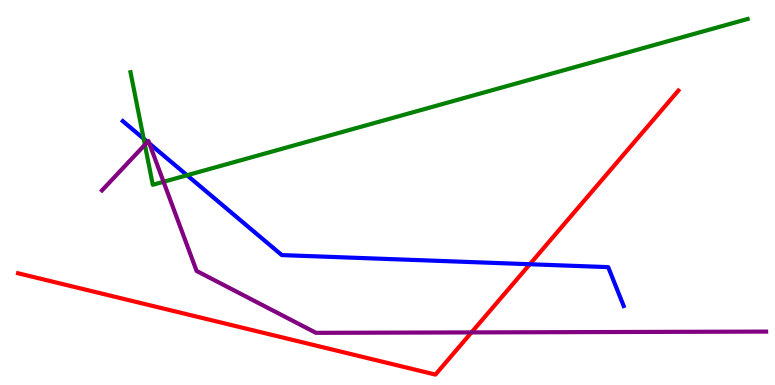[{'lines': ['blue', 'red'], 'intersections': [{'x': 6.84, 'y': 3.14}]}, {'lines': ['green', 'red'], 'intersections': []}, {'lines': ['purple', 'red'], 'intersections': [{'x': 6.08, 'y': 1.37}]}, {'lines': ['blue', 'green'], 'intersections': [{'x': 1.85, 'y': 6.4}, {'x': 2.41, 'y': 5.45}]}, {'lines': ['blue', 'purple'], 'intersections': [{'x': 1.9, 'y': 6.31}, {'x': 1.93, 'y': 6.27}]}, {'lines': ['green', 'purple'], 'intersections': [{'x': 1.87, 'y': 6.24}, {'x': 2.11, 'y': 5.28}]}]